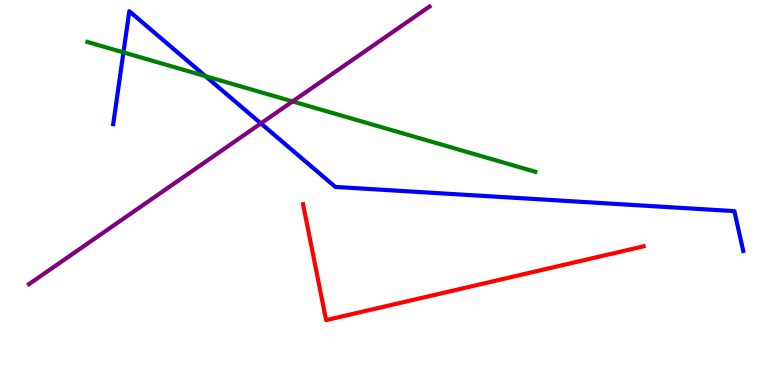[{'lines': ['blue', 'red'], 'intersections': []}, {'lines': ['green', 'red'], 'intersections': []}, {'lines': ['purple', 'red'], 'intersections': []}, {'lines': ['blue', 'green'], 'intersections': [{'x': 1.59, 'y': 8.64}, {'x': 2.65, 'y': 8.02}]}, {'lines': ['blue', 'purple'], 'intersections': [{'x': 3.37, 'y': 6.79}]}, {'lines': ['green', 'purple'], 'intersections': [{'x': 3.78, 'y': 7.37}]}]